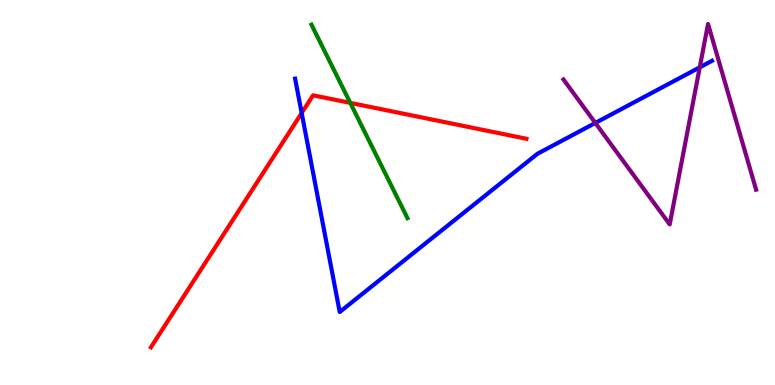[{'lines': ['blue', 'red'], 'intersections': [{'x': 3.89, 'y': 7.06}]}, {'lines': ['green', 'red'], 'intersections': [{'x': 4.52, 'y': 7.33}]}, {'lines': ['purple', 'red'], 'intersections': []}, {'lines': ['blue', 'green'], 'intersections': []}, {'lines': ['blue', 'purple'], 'intersections': [{'x': 7.68, 'y': 6.81}, {'x': 9.03, 'y': 8.25}]}, {'lines': ['green', 'purple'], 'intersections': []}]